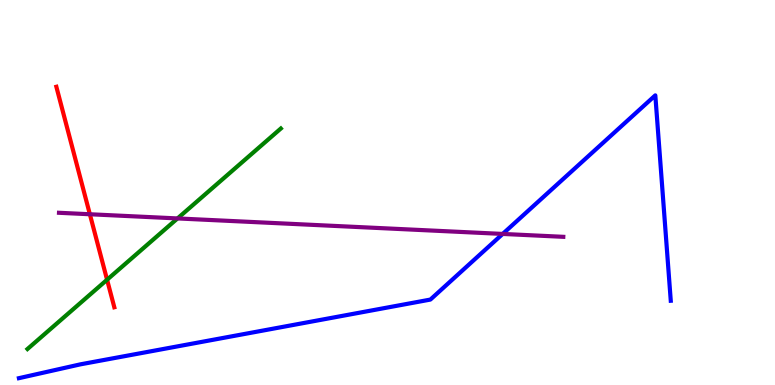[{'lines': ['blue', 'red'], 'intersections': []}, {'lines': ['green', 'red'], 'intersections': [{'x': 1.38, 'y': 2.73}]}, {'lines': ['purple', 'red'], 'intersections': [{'x': 1.16, 'y': 4.43}]}, {'lines': ['blue', 'green'], 'intersections': []}, {'lines': ['blue', 'purple'], 'intersections': [{'x': 6.49, 'y': 3.92}]}, {'lines': ['green', 'purple'], 'intersections': [{'x': 2.29, 'y': 4.33}]}]